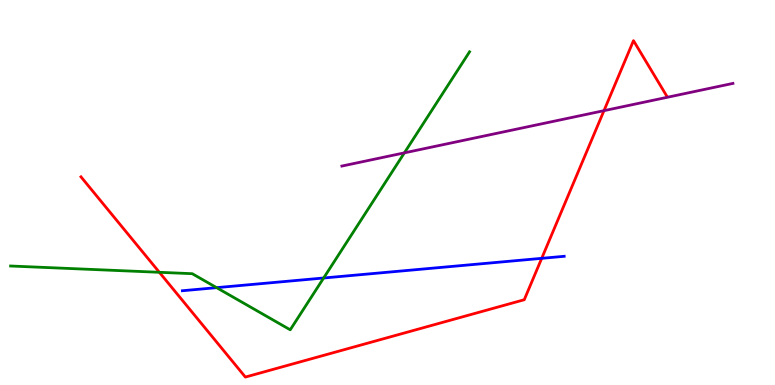[{'lines': ['blue', 'red'], 'intersections': [{'x': 6.99, 'y': 3.29}]}, {'lines': ['green', 'red'], 'intersections': [{'x': 2.06, 'y': 2.93}]}, {'lines': ['purple', 'red'], 'intersections': [{'x': 7.79, 'y': 7.13}]}, {'lines': ['blue', 'green'], 'intersections': [{'x': 2.79, 'y': 2.53}, {'x': 4.18, 'y': 2.78}]}, {'lines': ['blue', 'purple'], 'intersections': []}, {'lines': ['green', 'purple'], 'intersections': [{'x': 5.22, 'y': 6.03}]}]